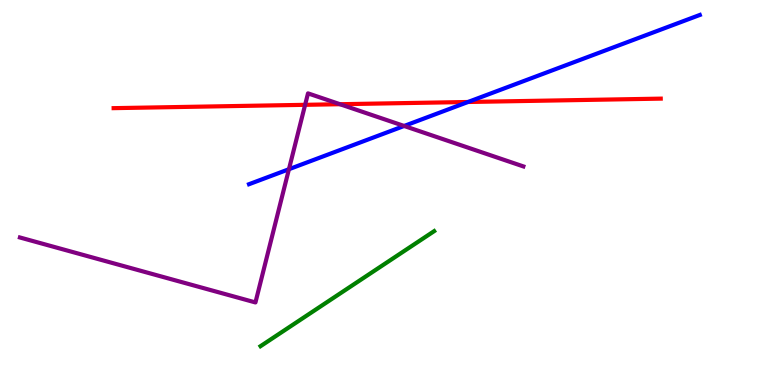[{'lines': ['blue', 'red'], 'intersections': [{'x': 6.04, 'y': 7.35}]}, {'lines': ['green', 'red'], 'intersections': []}, {'lines': ['purple', 'red'], 'intersections': [{'x': 3.94, 'y': 7.28}, {'x': 4.39, 'y': 7.29}]}, {'lines': ['blue', 'green'], 'intersections': []}, {'lines': ['blue', 'purple'], 'intersections': [{'x': 3.73, 'y': 5.6}, {'x': 5.21, 'y': 6.73}]}, {'lines': ['green', 'purple'], 'intersections': []}]